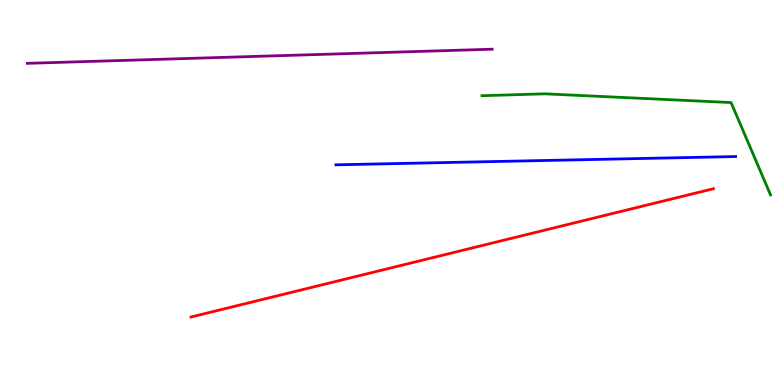[{'lines': ['blue', 'red'], 'intersections': []}, {'lines': ['green', 'red'], 'intersections': []}, {'lines': ['purple', 'red'], 'intersections': []}, {'lines': ['blue', 'green'], 'intersections': []}, {'lines': ['blue', 'purple'], 'intersections': []}, {'lines': ['green', 'purple'], 'intersections': []}]